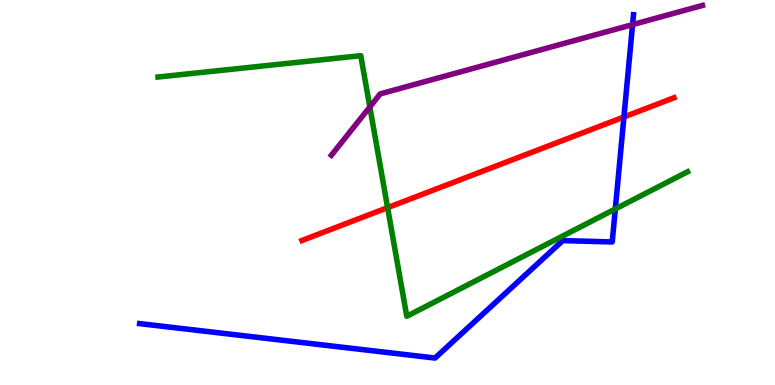[{'lines': ['blue', 'red'], 'intersections': [{'x': 8.05, 'y': 6.96}]}, {'lines': ['green', 'red'], 'intersections': [{'x': 5.0, 'y': 4.61}]}, {'lines': ['purple', 'red'], 'intersections': []}, {'lines': ['blue', 'green'], 'intersections': [{'x': 7.94, 'y': 4.57}]}, {'lines': ['blue', 'purple'], 'intersections': [{'x': 8.16, 'y': 9.36}]}, {'lines': ['green', 'purple'], 'intersections': [{'x': 4.77, 'y': 7.22}]}]